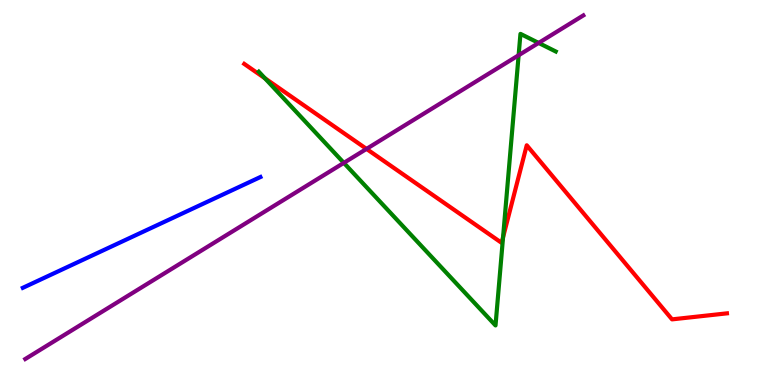[{'lines': ['blue', 'red'], 'intersections': []}, {'lines': ['green', 'red'], 'intersections': [{'x': 3.42, 'y': 7.97}, {'x': 6.49, 'y': 3.84}]}, {'lines': ['purple', 'red'], 'intersections': [{'x': 4.73, 'y': 6.13}]}, {'lines': ['blue', 'green'], 'intersections': []}, {'lines': ['blue', 'purple'], 'intersections': []}, {'lines': ['green', 'purple'], 'intersections': [{'x': 4.44, 'y': 5.77}, {'x': 6.69, 'y': 8.56}, {'x': 6.95, 'y': 8.88}]}]